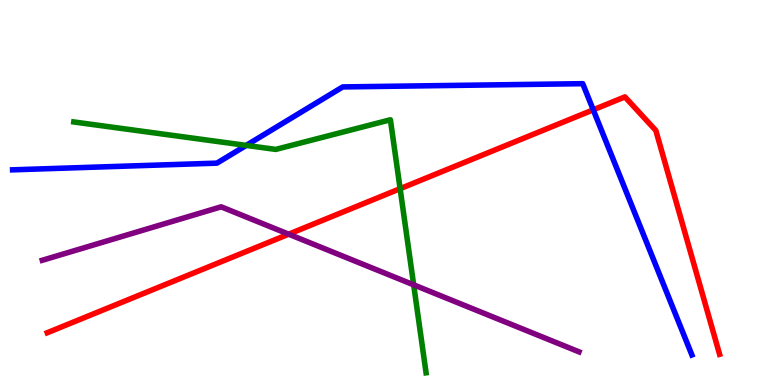[{'lines': ['blue', 'red'], 'intersections': [{'x': 7.65, 'y': 7.15}]}, {'lines': ['green', 'red'], 'intersections': [{'x': 5.16, 'y': 5.1}]}, {'lines': ['purple', 'red'], 'intersections': [{'x': 3.72, 'y': 3.92}]}, {'lines': ['blue', 'green'], 'intersections': [{'x': 3.18, 'y': 6.22}]}, {'lines': ['blue', 'purple'], 'intersections': []}, {'lines': ['green', 'purple'], 'intersections': [{'x': 5.34, 'y': 2.6}]}]